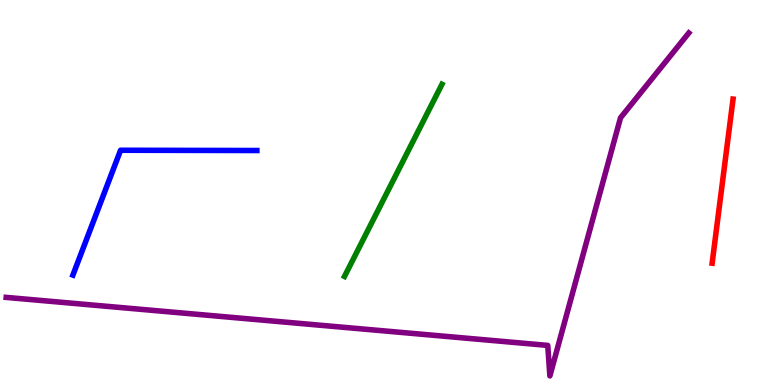[{'lines': ['blue', 'red'], 'intersections': []}, {'lines': ['green', 'red'], 'intersections': []}, {'lines': ['purple', 'red'], 'intersections': []}, {'lines': ['blue', 'green'], 'intersections': []}, {'lines': ['blue', 'purple'], 'intersections': []}, {'lines': ['green', 'purple'], 'intersections': []}]